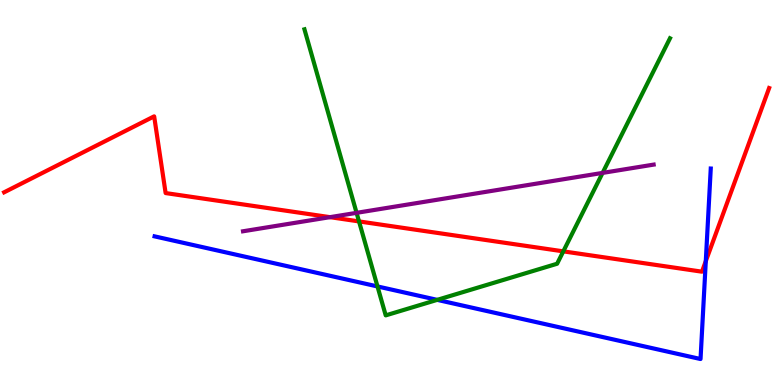[{'lines': ['blue', 'red'], 'intersections': [{'x': 9.11, 'y': 3.22}]}, {'lines': ['green', 'red'], 'intersections': [{'x': 4.63, 'y': 4.25}, {'x': 7.27, 'y': 3.47}]}, {'lines': ['purple', 'red'], 'intersections': [{'x': 4.26, 'y': 4.36}]}, {'lines': ['blue', 'green'], 'intersections': [{'x': 4.87, 'y': 2.56}, {'x': 5.64, 'y': 2.21}]}, {'lines': ['blue', 'purple'], 'intersections': []}, {'lines': ['green', 'purple'], 'intersections': [{'x': 4.6, 'y': 4.47}, {'x': 7.78, 'y': 5.51}]}]